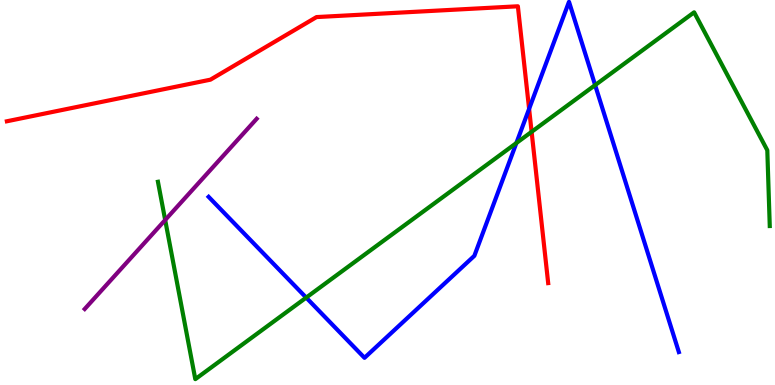[{'lines': ['blue', 'red'], 'intersections': [{'x': 6.83, 'y': 7.17}]}, {'lines': ['green', 'red'], 'intersections': [{'x': 6.86, 'y': 6.58}]}, {'lines': ['purple', 'red'], 'intersections': []}, {'lines': ['blue', 'green'], 'intersections': [{'x': 3.95, 'y': 2.27}, {'x': 6.66, 'y': 6.28}, {'x': 7.68, 'y': 7.79}]}, {'lines': ['blue', 'purple'], 'intersections': []}, {'lines': ['green', 'purple'], 'intersections': [{'x': 2.13, 'y': 4.29}]}]